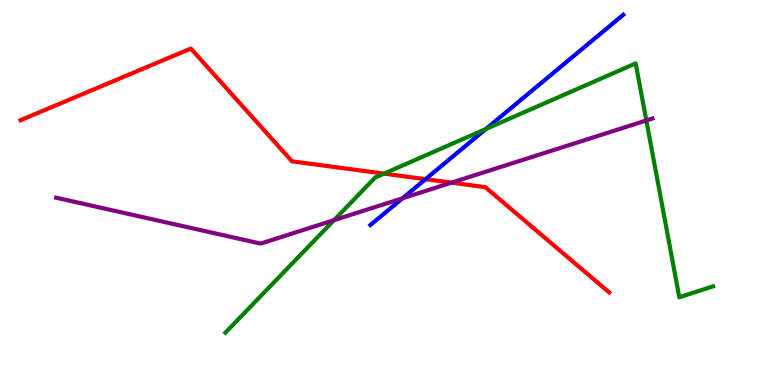[{'lines': ['blue', 'red'], 'intersections': [{'x': 5.49, 'y': 5.35}]}, {'lines': ['green', 'red'], 'intersections': [{'x': 4.96, 'y': 5.49}]}, {'lines': ['purple', 'red'], 'intersections': [{'x': 5.83, 'y': 5.26}]}, {'lines': ['blue', 'green'], 'intersections': [{'x': 6.27, 'y': 6.65}]}, {'lines': ['blue', 'purple'], 'intersections': [{'x': 5.19, 'y': 4.85}]}, {'lines': ['green', 'purple'], 'intersections': [{'x': 4.31, 'y': 4.28}, {'x': 8.34, 'y': 6.87}]}]